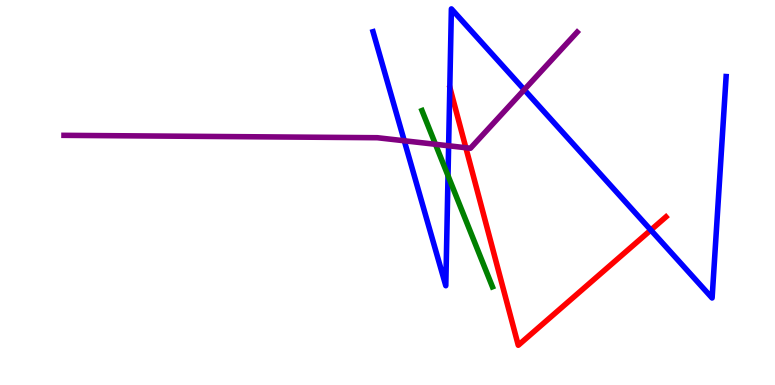[{'lines': ['blue', 'red'], 'intersections': [{'x': 8.4, 'y': 4.02}]}, {'lines': ['green', 'red'], 'intersections': []}, {'lines': ['purple', 'red'], 'intersections': [{'x': 6.01, 'y': 6.16}]}, {'lines': ['blue', 'green'], 'intersections': [{'x': 5.78, 'y': 5.44}]}, {'lines': ['blue', 'purple'], 'intersections': [{'x': 5.22, 'y': 6.34}, {'x': 5.79, 'y': 6.21}, {'x': 6.76, 'y': 7.67}]}, {'lines': ['green', 'purple'], 'intersections': [{'x': 5.62, 'y': 6.25}]}]